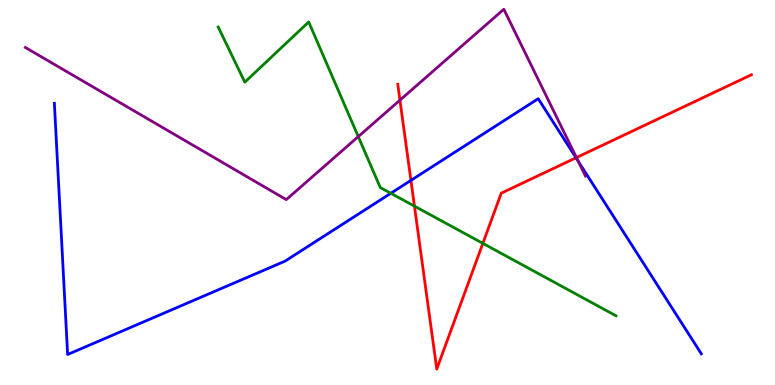[{'lines': ['blue', 'red'], 'intersections': [{'x': 5.3, 'y': 5.31}, {'x': 7.43, 'y': 5.9}]}, {'lines': ['green', 'red'], 'intersections': [{'x': 5.35, 'y': 4.65}, {'x': 6.23, 'y': 3.68}]}, {'lines': ['purple', 'red'], 'intersections': [{'x': 5.16, 'y': 7.4}, {'x': 7.44, 'y': 5.91}]}, {'lines': ['blue', 'green'], 'intersections': [{'x': 5.04, 'y': 4.98}]}, {'lines': ['blue', 'purple'], 'intersections': [{'x': 7.46, 'y': 5.81}]}, {'lines': ['green', 'purple'], 'intersections': [{'x': 4.62, 'y': 6.45}]}]